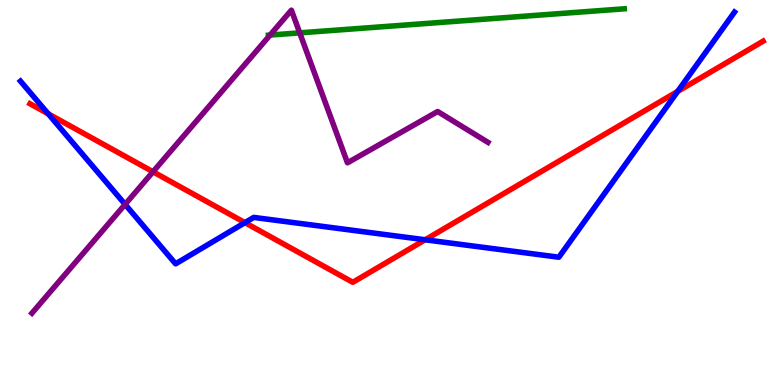[{'lines': ['blue', 'red'], 'intersections': [{'x': 0.622, 'y': 7.04}, {'x': 3.16, 'y': 4.22}, {'x': 5.49, 'y': 3.77}, {'x': 8.74, 'y': 7.63}]}, {'lines': ['green', 'red'], 'intersections': []}, {'lines': ['purple', 'red'], 'intersections': [{'x': 1.97, 'y': 5.54}]}, {'lines': ['blue', 'green'], 'intersections': []}, {'lines': ['blue', 'purple'], 'intersections': [{'x': 1.61, 'y': 4.69}]}, {'lines': ['green', 'purple'], 'intersections': [{'x': 3.48, 'y': 9.09}, {'x': 3.87, 'y': 9.15}]}]